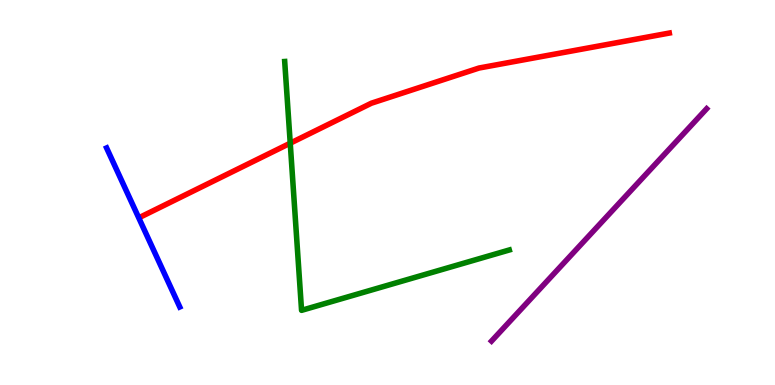[{'lines': ['blue', 'red'], 'intersections': []}, {'lines': ['green', 'red'], 'intersections': [{'x': 3.74, 'y': 6.28}]}, {'lines': ['purple', 'red'], 'intersections': []}, {'lines': ['blue', 'green'], 'intersections': []}, {'lines': ['blue', 'purple'], 'intersections': []}, {'lines': ['green', 'purple'], 'intersections': []}]